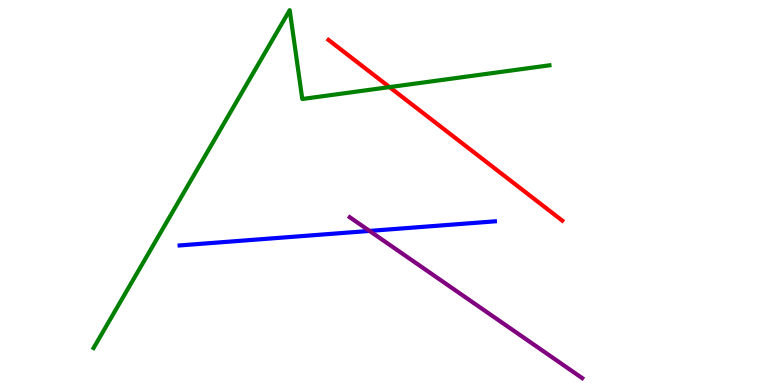[{'lines': ['blue', 'red'], 'intersections': []}, {'lines': ['green', 'red'], 'intersections': [{'x': 5.03, 'y': 7.74}]}, {'lines': ['purple', 'red'], 'intersections': []}, {'lines': ['blue', 'green'], 'intersections': []}, {'lines': ['blue', 'purple'], 'intersections': [{'x': 4.77, 'y': 4.0}]}, {'lines': ['green', 'purple'], 'intersections': []}]